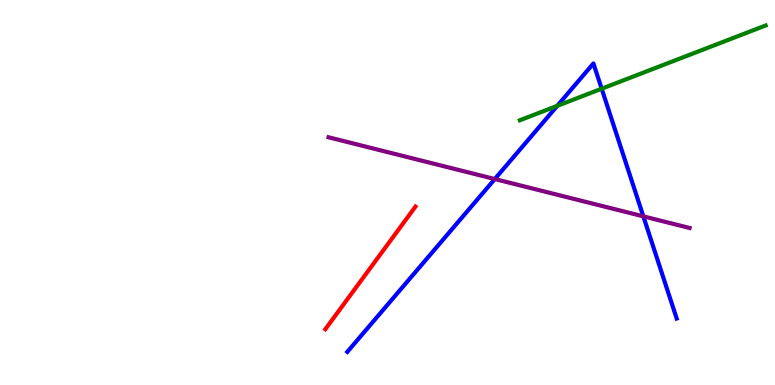[{'lines': ['blue', 'red'], 'intersections': []}, {'lines': ['green', 'red'], 'intersections': []}, {'lines': ['purple', 'red'], 'intersections': []}, {'lines': ['blue', 'green'], 'intersections': [{'x': 7.19, 'y': 7.25}, {'x': 7.76, 'y': 7.7}]}, {'lines': ['blue', 'purple'], 'intersections': [{'x': 6.38, 'y': 5.35}, {'x': 8.3, 'y': 4.38}]}, {'lines': ['green', 'purple'], 'intersections': []}]